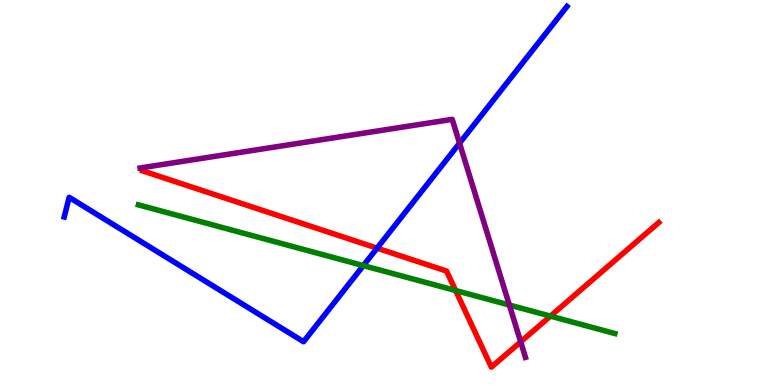[{'lines': ['blue', 'red'], 'intersections': [{'x': 4.87, 'y': 3.55}]}, {'lines': ['green', 'red'], 'intersections': [{'x': 5.88, 'y': 2.45}, {'x': 7.1, 'y': 1.79}]}, {'lines': ['purple', 'red'], 'intersections': [{'x': 6.72, 'y': 1.12}]}, {'lines': ['blue', 'green'], 'intersections': [{'x': 4.69, 'y': 3.1}]}, {'lines': ['blue', 'purple'], 'intersections': [{'x': 5.93, 'y': 6.28}]}, {'lines': ['green', 'purple'], 'intersections': [{'x': 6.57, 'y': 2.08}]}]